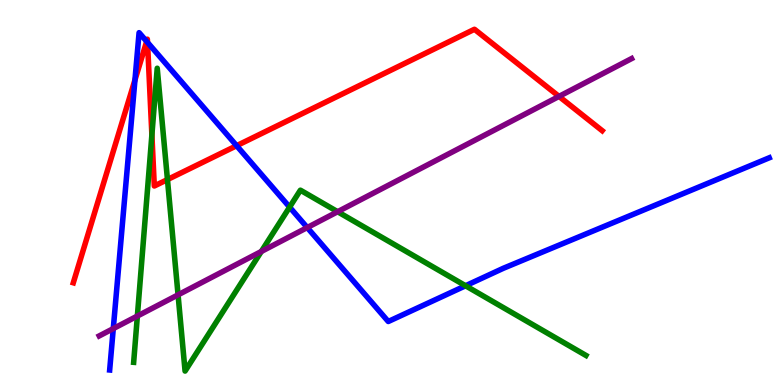[{'lines': ['blue', 'red'], 'intersections': [{'x': 1.74, 'y': 7.92}, {'x': 1.89, 'y': 8.92}, {'x': 1.9, 'y': 8.9}, {'x': 3.05, 'y': 6.22}]}, {'lines': ['green', 'red'], 'intersections': [{'x': 1.96, 'y': 6.5}, {'x': 2.16, 'y': 5.34}]}, {'lines': ['purple', 'red'], 'intersections': [{'x': 7.21, 'y': 7.5}]}, {'lines': ['blue', 'green'], 'intersections': [{'x': 3.74, 'y': 4.62}, {'x': 6.01, 'y': 2.58}]}, {'lines': ['blue', 'purple'], 'intersections': [{'x': 1.46, 'y': 1.47}, {'x': 3.96, 'y': 4.09}]}, {'lines': ['green', 'purple'], 'intersections': [{'x': 1.77, 'y': 1.79}, {'x': 2.3, 'y': 2.34}, {'x': 3.37, 'y': 3.47}, {'x': 4.36, 'y': 4.5}]}]